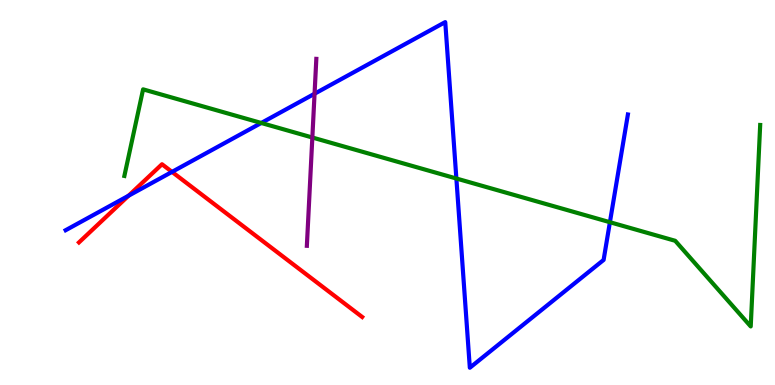[{'lines': ['blue', 'red'], 'intersections': [{'x': 1.66, 'y': 4.92}, {'x': 2.22, 'y': 5.54}]}, {'lines': ['green', 'red'], 'intersections': []}, {'lines': ['purple', 'red'], 'intersections': []}, {'lines': ['blue', 'green'], 'intersections': [{'x': 3.37, 'y': 6.81}, {'x': 5.89, 'y': 5.36}, {'x': 7.87, 'y': 4.23}]}, {'lines': ['blue', 'purple'], 'intersections': [{'x': 4.06, 'y': 7.57}]}, {'lines': ['green', 'purple'], 'intersections': [{'x': 4.03, 'y': 6.43}]}]